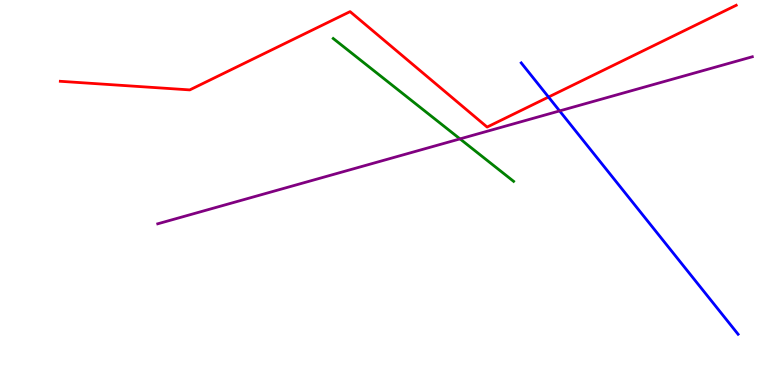[{'lines': ['blue', 'red'], 'intersections': [{'x': 7.08, 'y': 7.48}]}, {'lines': ['green', 'red'], 'intersections': []}, {'lines': ['purple', 'red'], 'intersections': []}, {'lines': ['blue', 'green'], 'intersections': []}, {'lines': ['blue', 'purple'], 'intersections': [{'x': 7.22, 'y': 7.12}]}, {'lines': ['green', 'purple'], 'intersections': [{'x': 5.94, 'y': 6.39}]}]